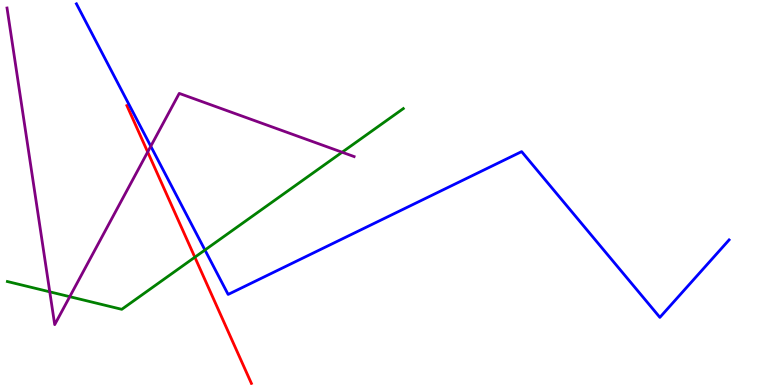[{'lines': ['blue', 'red'], 'intersections': []}, {'lines': ['green', 'red'], 'intersections': [{'x': 2.51, 'y': 3.32}]}, {'lines': ['purple', 'red'], 'intersections': [{'x': 1.91, 'y': 6.05}]}, {'lines': ['blue', 'green'], 'intersections': [{'x': 2.64, 'y': 3.51}]}, {'lines': ['blue', 'purple'], 'intersections': [{'x': 1.95, 'y': 6.2}]}, {'lines': ['green', 'purple'], 'intersections': [{'x': 0.642, 'y': 2.42}, {'x': 0.9, 'y': 2.29}, {'x': 4.41, 'y': 6.05}]}]